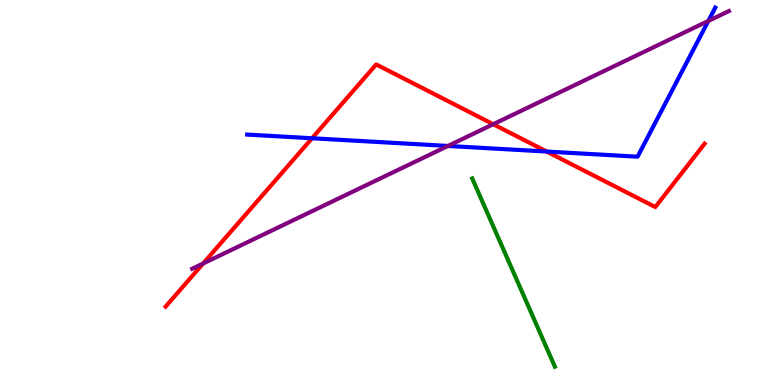[{'lines': ['blue', 'red'], 'intersections': [{'x': 4.03, 'y': 6.41}, {'x': 7.05, 'y': 6.06}]}, {'lines': ['green', 'red'], 'intersections': []}, {'lines': ['purple', 'red'], 'intersections': [{'x': 2.62, 'y': 3.16}, {'x': 6.36, 'y': 6.77}]}, {'lines': ['blue', 'green'], 'intersections': []}, {'lines': ['blue', 'purple'], 'intersections': [{'x': 5.78, 'y': 6.21}, {'x': 9.14, 'y': 9.46}]}, {'lines': ['green', 'purple'], 'intersections': []}]